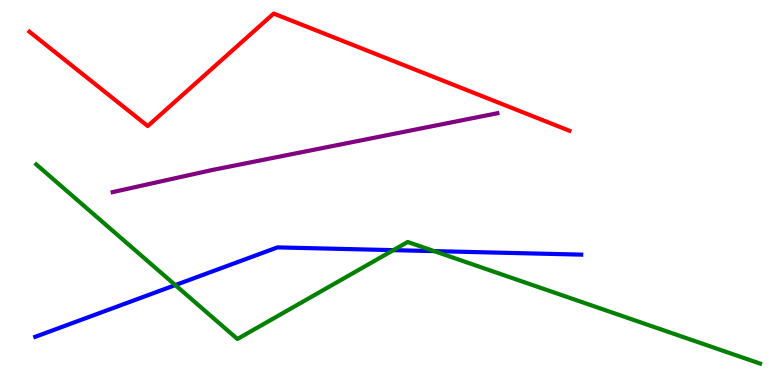[{'lines': ['blue', 'red'], 'intersections': []}, {'lines': ['green', 'red'], 'intersections': []}, {'lines': ['purple', 'red'], 'intersections': []}, {'lines': ['blue', 'green'], 'intersections': [{'x': 2.26, 'y': 2.59}, {'x': 5.08, 'y': 3.5}, {'x': 5.6, 'y': 3.48}]}, {'lines': ['blue', 'purple'], 'intersections': []}, {'lines': ['green', 'purple'], 'intersections': []}]